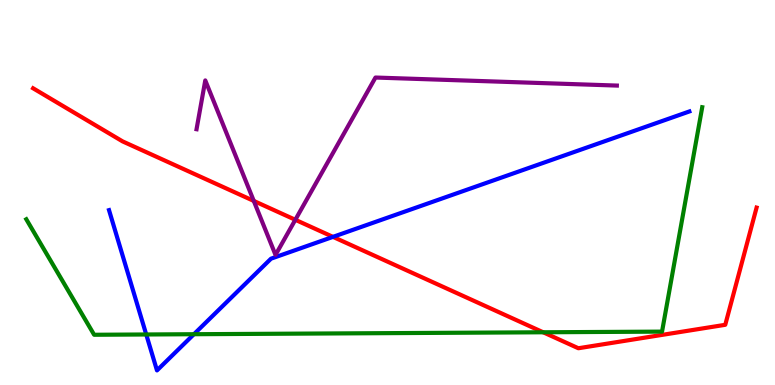[{'lines': ['blue', 'red'], 'intersections': [{'x': 4.3, 'y': 3.85}]}, {'lines': ['green', 'red'], 'intersections': [{'x': 7.01, 'y': 1.37}]}, {'lines': ['purple', 'red'], 'intersections': [{'x': 3.27, 'y': 4.78}, {'x': 3.81, 'y': 4.29}]}, {'lines': ['blue', 'green'], 'intersections': [{'x': 1.89, 'y': 1.31}, {'x': 2.5, 'y': 1.32}]}, {'lines': ['blue', 'purple'], 'intersections': []}, {'lines': ['green', 'purple'], 'intersections': []}]